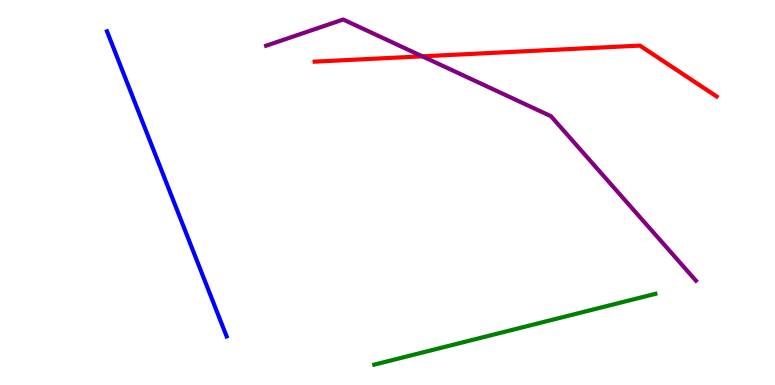[{'lines': ['blue', 'red'], 'intersections': []}, {'lines': ['green', 'red'], 'intersections': []}, {'lines': ['purple', 'red'], 'intersections': [{'x': 5.45, 'y': 8.54}]}, {'lines': ['blue', 'green'], 'intersections': []}, {'lines': ['blue', 'purple'], 'intersections': []}, {'lines': ['green', 'purple'], 'intersections': []}]